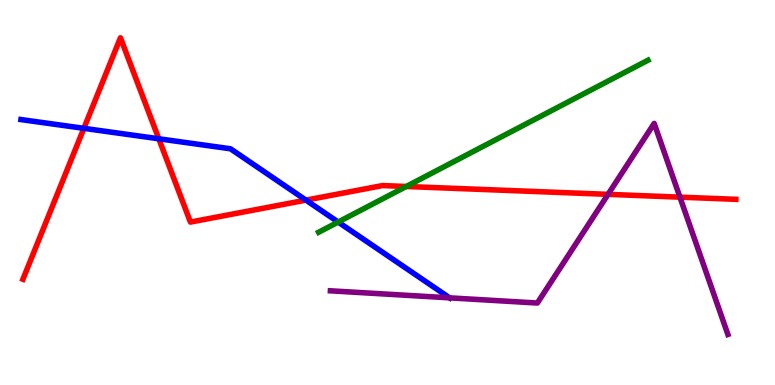[{'lines': ['blue', 'red'], 'intersections': [{'x': 1.08, 'y': 6.67}, {'x': 2.05, 'y': 6.4}, {'x': 3.95, 'y': 4.8}]}, {'lines': ['green', 'red'], 'intersections': [{'x': 5.24, 'y': 5.16}]}, {'lines': ['purple', 'red'], 'intersections': [{'x': 7.85, 'y': 4.95}, {'x': 8.77, 'y': 4.88}]}, {'lines': ['blue', 'green'], 'intersections': [{'x': 4.36, 'y': 4.23}]}, {'lines': ['blue', 'purple'], 'intersections': [{'x': 5.8, 'y': 2.26}]}, {'lines': ['green', 'purple'], 'intersections': []}]